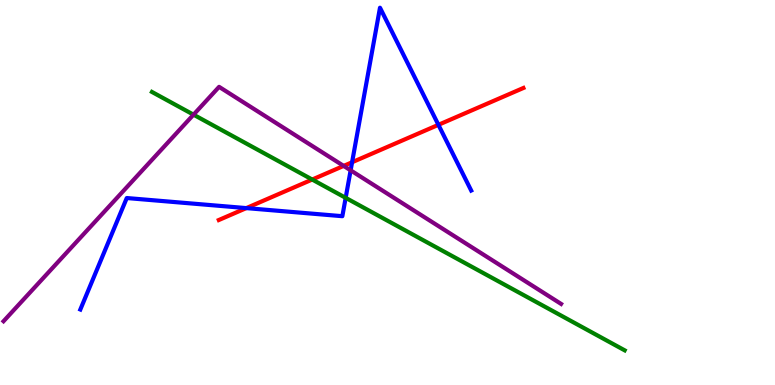[{'lines': ['blue', 'red'], 'intersections': [{'x': 3.18, 'y': 4.59}, {'x': 4.54, 'y': 5.79}, {'x': 5.66, 'y': 6.76}]}, {'lines': ['green', 'red'], 'intersections': [{'x': 4.03, 'y': 5.34}]}, {'lines': ['purple', 'red'], 'intersections': [{'x': 4.43, 'y': 5.69}]}, {'lines': ['blue', 'green'], 'intersections': [{'x': 4.46, 'y': 4.86}]}, {'lines': ['blue', 'purple'], 'intersections': [{'x': 4.52, 'y': 5.58}]}, {'lines': ['green', 'purple'], 'intersections': [{'x': 2.5, 'y': 7.02}]}]